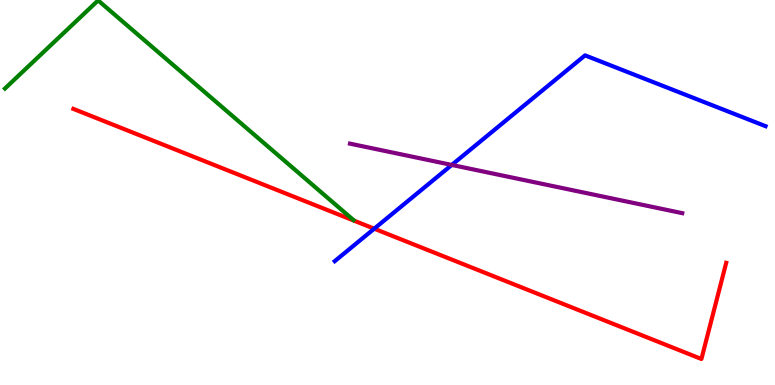[{'lines': ['blue', 'red'], 'intersections': [{'x': 4.83, 'y': 4.06}]}, {'lines': ['green', 'red'], 'intersections': []}, {'lines': ['purple', 'red'], 'intersections': []}, {'lines': ['blue', 'green'], 'intersections': []}, {'lines': ['blue', 'purple'], 'intersections': [{'x': 5.83, 'y': 5.72}]}, {'lines': ['green', 'purple'], 'intersections': []}]